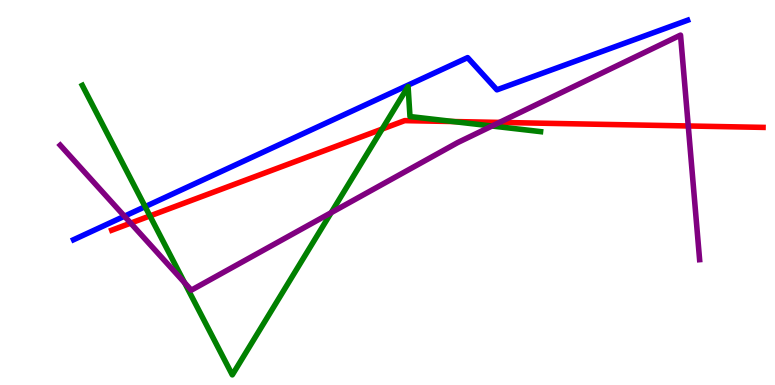[{'lines': ['blue', 'red'], 'intersections': []}, {'lines': ['green', 'red'], 'intersections': [{'x': 1.93, 'y': 4.39}, {'x': 4.93, 'y': 6.65}, {'x': 5.85, 'y': 6.84}]}, {'lines': ['purple', 'red'], 'intersections': [{'x': 1.69, 'y': 4.2}, {'x': 6.44, 'y': 6.82}, {'x': 8.88, 'y': 6.73}]}, {'lines': ['blue', 'green'], 'intersections': [{'x': 1.87, 'y': 4.63}]}, {'lines': ['blue', 'purple'], 'intersections': [{'x': 1.61, 'y': 4.38}]}, {'lines': ['green', 'purple'], 'intersections': [{'x': 2.38, 'y': 2.66}, {'x': 4.27, 'y': 4.48}, {'x': 6.35, 'y': 6.73}]}]